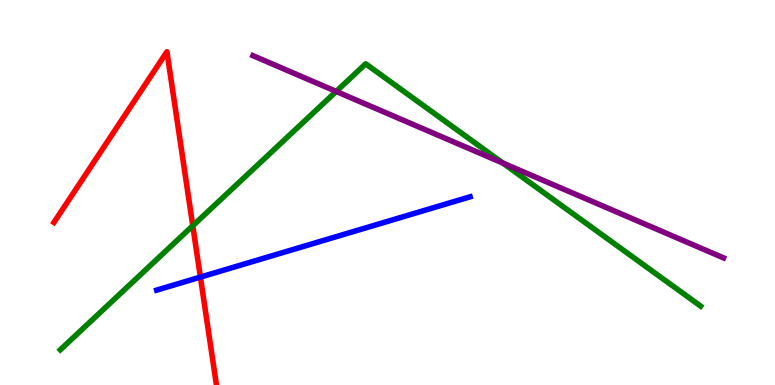[{'lines': ['blue', 'red'], 'intersections': [{'x': 2.59, 'y': 2.8}]}, {'lines': ['green', 'red'], 'intersections': [{'x': 2.49, 'y': 4.14}]}, {'lines': ['purple', 'red'], 'intersections': []}, {'lines': ['blue', 'green'], 'intersections': []}, {'lines': ['blue', 'purple'], 'intersections': []}, {'lines': ['green', 'purple'], 'intersections': [{'x': 4.34, 'y': 7.62}, {'x': 6.49, 'y': 5.76}]}]